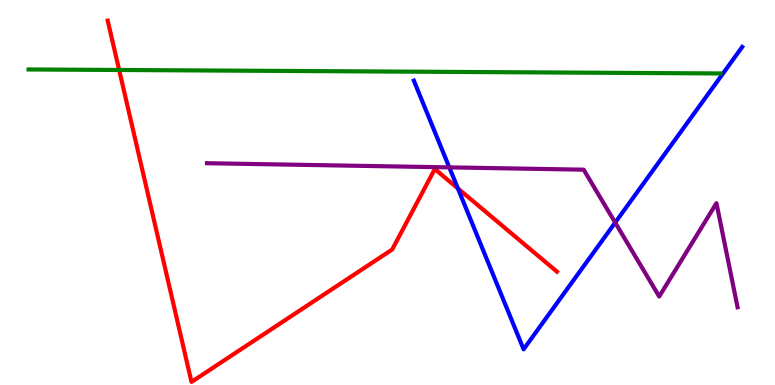[{'lines': ['blue', 'red'], 'intersections': [{'x': 5.91, 'y': 5.11}]}, {'lines': ['green', 'red'], 'intersections': [{'x': 1.54, 'y': 8.18}]}, {'lines': ['purple', 'red'], 'intersections': []}, {'lines': ['blue', 'green'], 'intersections': []}, {'lines': ['blue', 'purple'], 'intersections': [{'x': 5.8, 'y': 5.65}, {'x': 7.94, 'y': 4.22}]}, {'lines': ['green', 'purple'], 'intersections': []}]